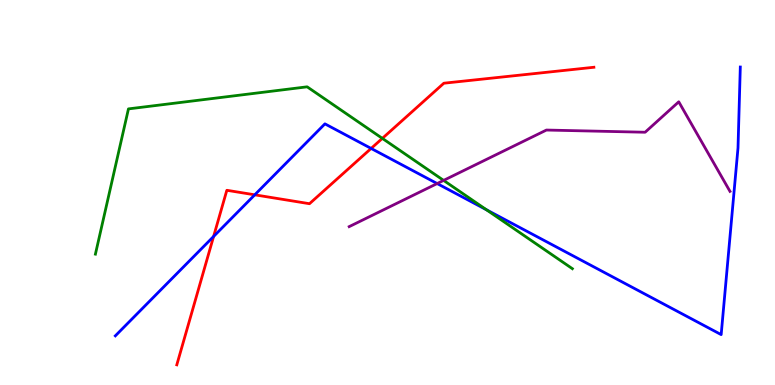[{'lines': ['blue', 'red'], 'intersections': [{'x': 2.76, 'y': 3.86}, {'x': 3.29, 'y': 4.94}, {'x': 4.79, 'y': 6.14}]}, {'lines': ['green', 'red'], 'intersections': [{'x': 4.93, 'y': 6.41}]}, {'lines': ['purple', 'red'], 'intersections': []}, {'lines': ['blue', 'green'], 'intersections': [{'x': 6.28, 'y': 4.55}]}, {'lines': ['blue', 'purple'], 'intersections': [{'x': 5.64, 'y': 5.23}]}, {'lines': ['green', 'purple'], 'intersections': [{'x': 5.72, 'y': 5.31}]}]